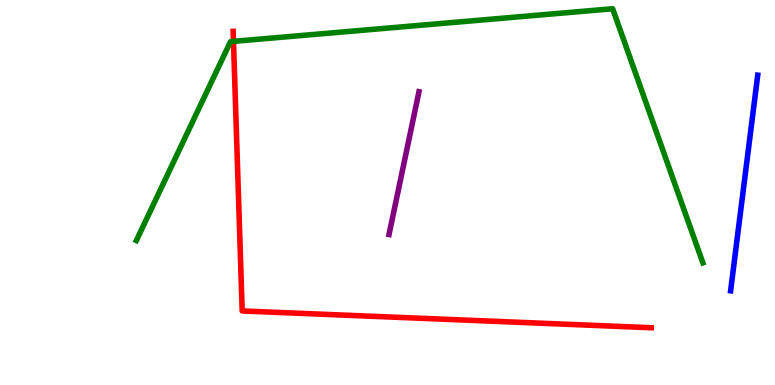[{'lines': ['blue', 'red'], 'intersections': []}, {'lines': ['green', 'red'], 'intersections': [{'x': 3.01, 'y': 8.93}]}, {'lines': ['purple', 'red'], 'intersections': []}, {'lines': ['blue', 'green'], 'intersections': []}, {'lines': ['blue', 'purple'], 'intersections': []}, {'lines': ['green', 'purple'], 'intersections': []}]